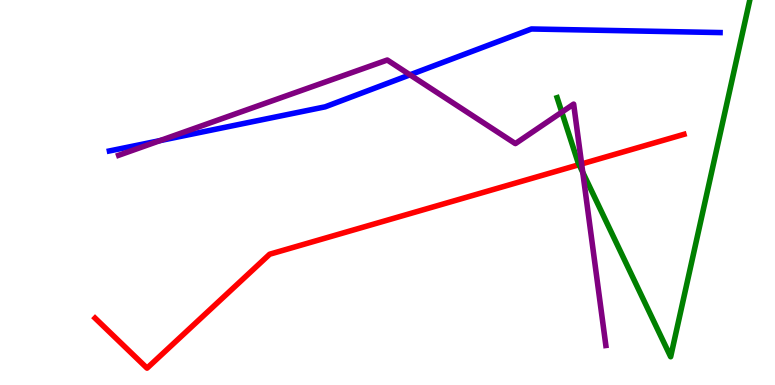[{'lines': ['blue', 'red'], 'intersections': []}, {'lines': ['green', 'red'], 'intersections': [{'x': 7.47, 'y': 5.72}]}, {'lines': ['purple', 'red'], 'intersections': [{'x': 7.5, 'y': 5.74}]}, {'lines': ['blue', 'green'], 'intersections': []}, {'lines': ['blue', 'purple'], 'intersections': [{'x': 2.06, 'y': 6.35}, {'x': 5.29, 'y': 8.06}]}, {'lines': ['green', 'purple'], 'intersections': [{'x': 7.25, 'y': 7.09}, {'x': 7.52, 'y': 5.52}]}]